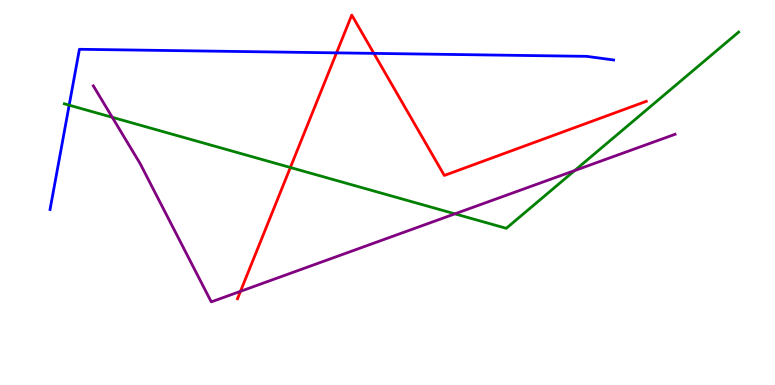[{'lines': ['blue', 'red'], 'intersections': [{'x': 4.34, 'y': 8.63}, {'x': 4.82, 'y': 8.61}]}, {'lines': ['green', 'red'], 'intersections': [{'x': 3.75, 'y': 5.65}]}, {'lines': ['purple', 'red'], 'intersections': [{'x': 3.1, 'y': 2.43}]}, {'lines': ['blue', 'green'], 'intersections': [{'x': 0.892, 'y': 7.27}]}, {'lines': ['blue', 'purple'], 'intersections': []}, {'lines': ['green', 'purple'], 'intersections': [{'x': 1.45, 'y': 6.95}, {'x': 5.87, 'y': 4.45}, {'x': 7.41, 'y': 5.57}]}]